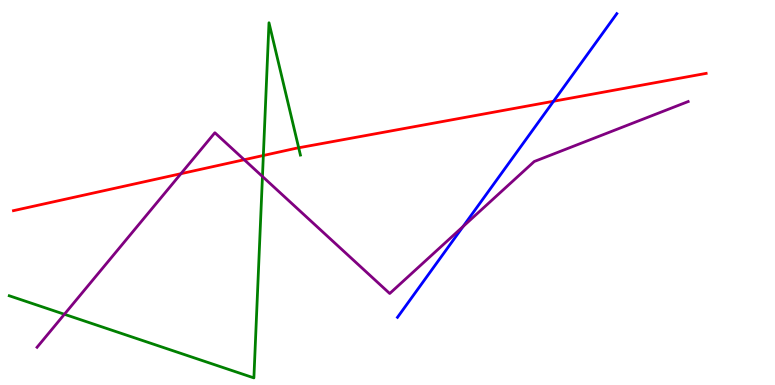[{'lines': ['blue', 'red'], 'intersections': [{'x': 7.14, 'y': 7.37}]}, {'lines': ['green', 'red'], 'intersections': [{'x': 3.4, 'y': 5.96}, {'x': 3.85, 'y': 6.16}]}, {'lines': ['purple', 'red'], 'intersections': [{'x': 2.33, 'y': 5.49}, {'x': 3.15, 'y': 5.85}]}, {'lines': ['blue', 'green'], 'intersections': []}, {'lines': ['blue', 'purple'], 'intersections': [{'x': 5.98, 'y': 4.12}]}, {'lines': ['green', 'purple'], 'intersections': [{'x': 0.831, 'y': 1.84}, {'x': 3.39, 'y': 5.42}]}]